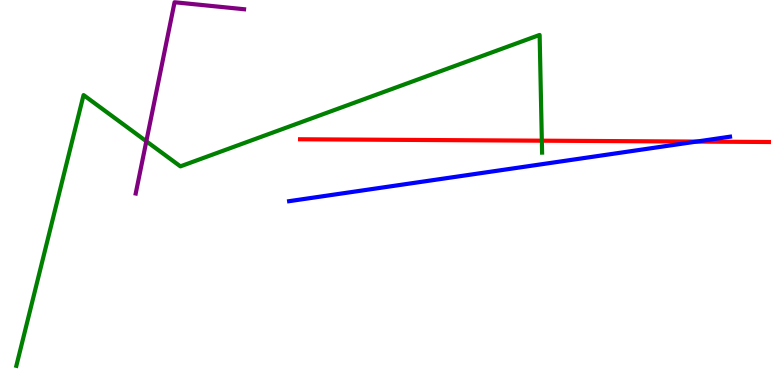[{'lines': ['blue', 'red'], 'intersections': [{'x': 8.99, 'y': 6.32}]}, {'lines': ['green', 'red'], 'intersections': [{'x': 6.99, 'y': 6.35}]}, {'lines': ['purple', 'red'], 'intersections': []}, {'lines': ['blue', 'green'], 'intersections': []}, {'lines': ['blue', 'purple'], 'intersections': []}, {'lines': ['green', 'purple'], 'intersections': [{'x': 1.89, 'y': 6.33}]}]